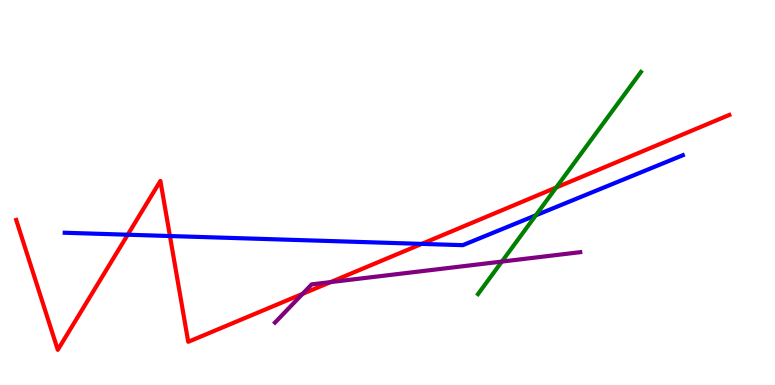[{'lines': ['blue', 'red'], 'intersections': [{'x': 1.65, 'y': 3.9}, {'x': 2.19, 'y': 3.87}, {'x': 5.44, 'y': 3.67}]}, {'lines': ['green', 'red'], 'intersections': [{'x': 7.18, 'y': 5.13}]}, {'lines': ['purple', 'red'], 'intersections': [{'x': 3.9, 'y': 2.37}, {'x': 4.27, 'y': 2.67}]}, {'lines': ['blue', 'green'], 'intersections': [{'x': 6.91, 'y': 4.41}]}, {'lines': ['blue', 'purple'], 'intersections': []}, {'lines': ['green', 'purple'], 'intersections': [{'x': 6.48, 'y': 3.21}]}]